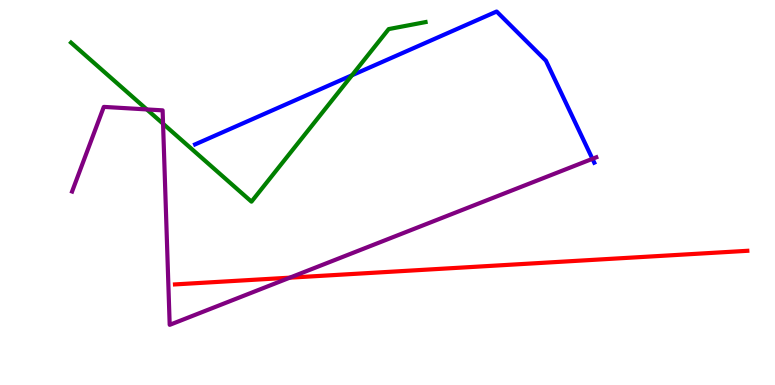[{'lines': ['blue', 'red'], 'intersections': []}, {'lines': ['green', 'red'], 'intersections': []}, {'lines': ['purple', 'red'], 'intersections': [{'x': 3.74, 'y': 2.79}]}, {'lines': ['blue', 'green'], 'intersections': [{'x': 4.54, 'y': 8.04}]}, {'lines': ['blue', 'purple'], 'intersections': [{'x': 7.64, 'y': 5.87}]}, {'lines': ['green', 'purple'], 'intersections': [{'x': 1.89, 'y': 7.16}, {'x': 2.1, 'y': 6.79}]}]